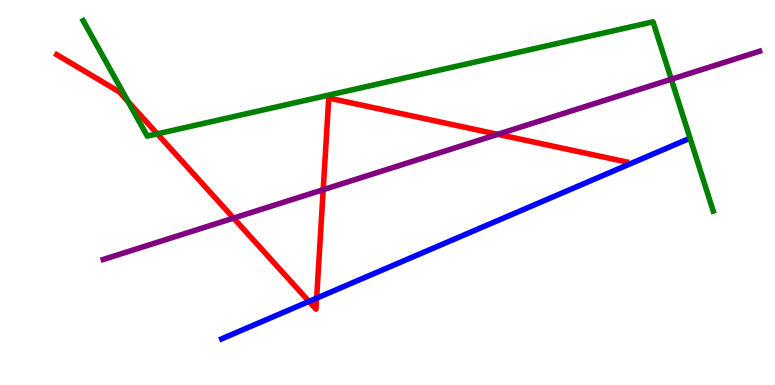[{'lines': ['blue', 'red'], 'intersections': [{'x': 3.99, 'y': 2.17}, {'x': 4.09, 'y': 2.26}]}, {'lines': ['green', 'red'], 'intersections': [{'x': 1.65, 'y': 7.36}, {'x': 2.03, 'y': 6.52}]}, {'lines': ['purple', 'red'], 'intersections': [{'x': 3.01, 'y': 4.33}, {'x': 4.17, 'y': 5.07}, {'x': 6.42, 'y': 6.51}]}, {'lines': ['blue', 'green'], 'intersections': []}, {'lines': ['blue', 'purple'], 'intersections': []}, {'lines': ['green', 'purple'], 'intersections': [{'x': 8.66, 'y': 7.94}]}]